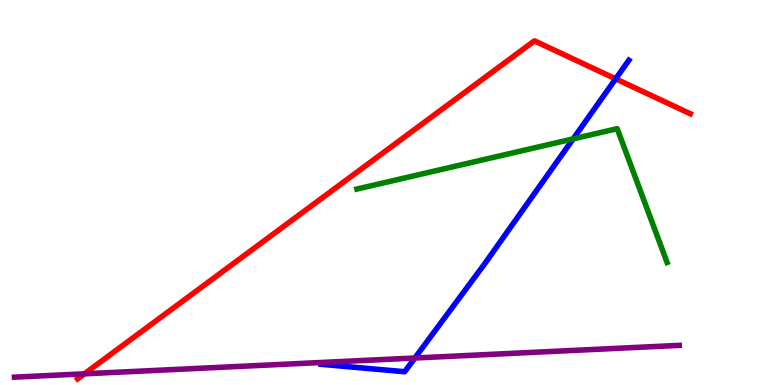[{'lines': ['blue', 'red'], 'intersections': [{'x': 7.94, 'y': 7.95}]}, {'lines': ['green', 'red'], 'intersections': []}, {'lines': ['purple', 'red'], 'intersections': [{'x': 1.09, 'y': 0.291}]}, {'lines': ['blue', 'green'], 'intersections': [{'x': 7.4, 'y': 6.39}]}, {'lines': ['blue', 'purple'], 'intersections': [{'x': 5.35, 'y': 0.701}]}, {'lines': ['green', 'purple'], 'intersections': []}]